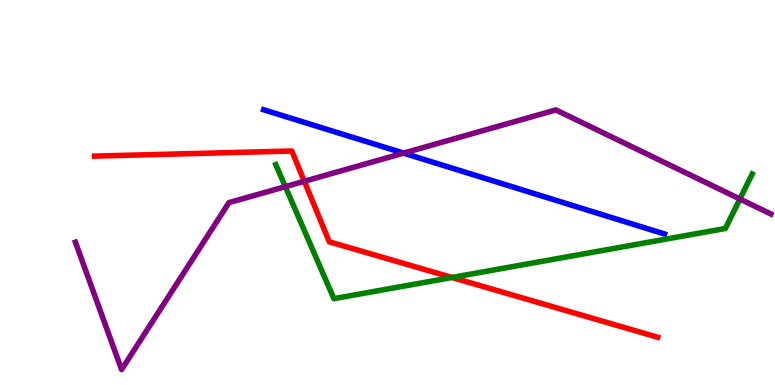[{'lines': ['blue', 'red'], 'intersections': []}, {'lines': ['green', 'red'], 'intersections': [{'x': 5.83, 'y': 2.79}]}, {'lines': ['purple', 'red'], 'intersections': [{'x': 3.93, 'y': 5.29}]}, {'lines': ['blue', 'green'], 'intersections': []}, {'lines': ['blue', 'purple'], 'intersections': [{'x': 5.21, 'y': 6.02}]}, {'lines': ['green', 'purple'], 'intersections': [{'x': 3.68, 'y': 5.15}, {'x': 9.55, 'y': 4.83}]}]